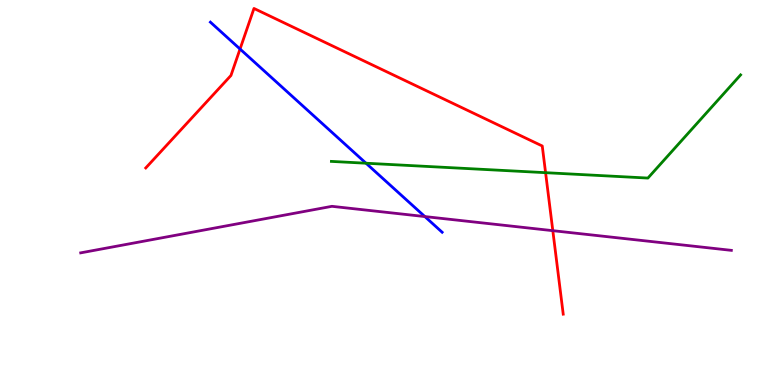[{'lines': ['blue', 'red'], 'intersections': [{'x': 3.1, 'y': 8.73}]}, {'lines': ['green', 'red'], 'intersections': [{'x': 7.04, 'y': 5.51}]}, {'lines': ['purple', 'red'], 'intersections': [{'x': 7.13, 'y': 4.01}]}, {'lines': ['blue', 'green'], 'intersections': [{'x': 4.72, 'y': 5.76}]}, {'lines': ['blue', 'purple'], 'intersections': [{'x': 5.48, 'y': 4.37}]}, {'lines': ['green', 'purple'], 'intersections': []}]